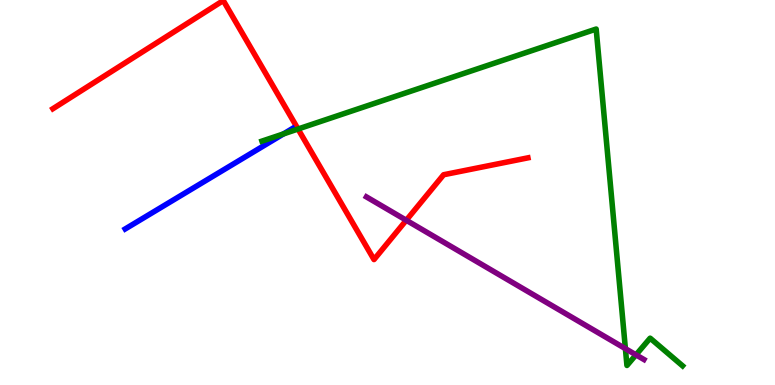[{'lines': ['blue', 'red'], 'intersections': []}, {'lines': ['green', 'red'], 'intersections': [{'x': 3.85, 'y': 6.65}]}, {'lines': ['purple', 'red'], 'intersections': [{'x': 5.24, 'y': 4.28}]}, {'lines': ['blue', 'green'], 'intersections': [{'x': 3.66, 'y': 6.52}]}, {'lines': ['blue', 'purple'], 'intersections': []}, {'lines': ['green', 'purple'], 'intersections': [{'x': 8.07, 'y': 0.944}, {'x': 8.21, 'y': 0.783}]}]